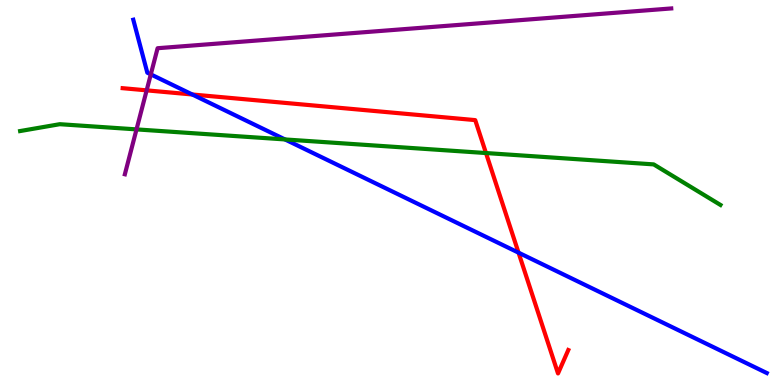[{'lines': ['blue', 'red'], 'intersections': [{'x': 2.48, 'y': 7.55}, {'x': 6.69, 'y': 3.44}]}, {'lines': ['green', 'red'], 'intersections': [{'x': 6.27, 'y': 6.02}]}, {'lines': ['purple', 'red'], 'intersections': [{'x': 1.89, 'y': 7.65}]}, {'lines': ['blue', 'green'], 'intersections': [{'x': 3.68, 'y': 6.38}]}, {'lines': ['blue', 'purple'], 'intersections': [{'x': 1.95, 'y': 8.07}]}, {'lines': ['green', 'purple'], 'intersections': [{'x': 1.76, 'y': 6.64}]}]